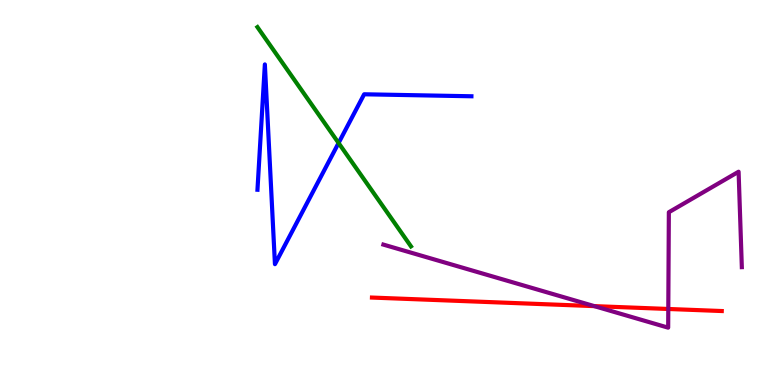[{'lines': ['blue', 'red'], 'intersections': []}, {'lines': ['green', 'red'], 'intersections': []}, {'lines': ['purple', 'red'], 'intersections': [{'x': 7.67, 'y': 2.05}, {'x': 8.62, 'y': 1.97}]}, {'lines': ['blue', 'green'], 'intersections': [{'x': 4.37, 'y': 6.29}]}, {'lines': ['blue', 'purple'], 'intersections': []}, {'lines': ['green', 'purple'], 'intersections': []}]